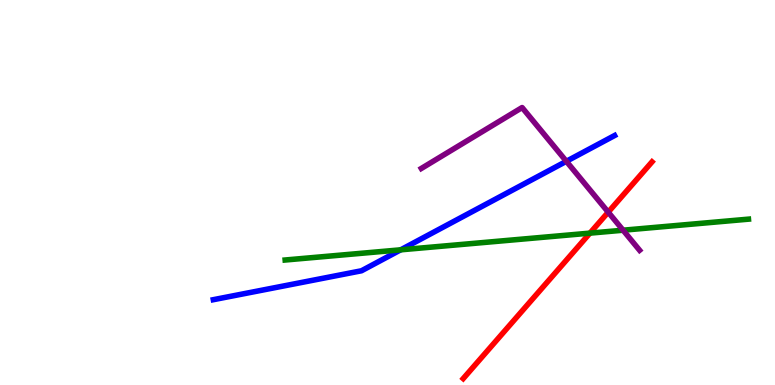[{'lines': ['blue', 'red'], 'intersections': []}, {'lines': ['green', 'red'], 'intersections': [{'x': 7.61, 'y': 3.94}]}, {'lines': ['purple', 'red'], 'intersections': [{'x': 7.85, 'y': 4.49}]}, {'lines': ['blue', 'green'], 'intersections': [{'x': 5.17, 'y': 3.51}]}, {'lines': ['blue', 'purple'], 'intersections': [{'x': 7.31, 'y': 5.81}]}, {'lines': ['green', 'purple'], 'intersections': [{'x': 8.04, 'y': 4.02}]}]